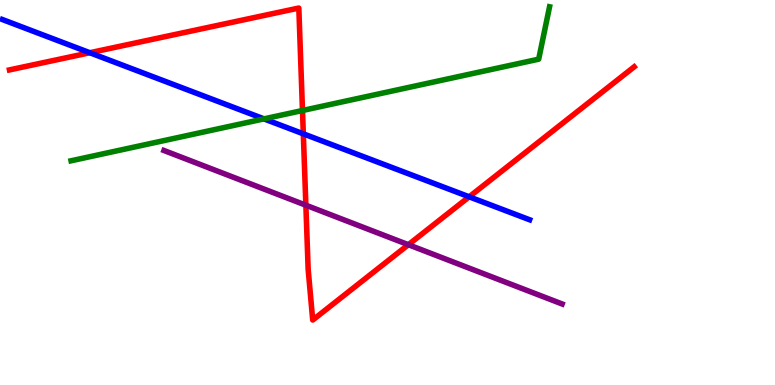[{'lines': ['blue', 'red'], 'intersections': [{'x': 1.16, 'y': 8.63}, {'x': 3.91, 'y': 6.52}, {'x': 6.05, 'y': 4.89}]}, {'lines': ['green', 'red'], 'intersections': [{'x': 3.9, 'y': 7.13}]}, {'lines': ['purple', 'red'], 'intersections': [{'x': 3.95, 'y': 4.67}, {'x': 5.27, 'y': 3.64}]}, {'lines': ['blue', 'green'], 'intersections': [{'x': 3.41, 'y': 6.91}]}, {'lines': ['blue', 'purple'], 'intersections': []}, {'lines': ['green', 'purple'], 'intersections': []}]